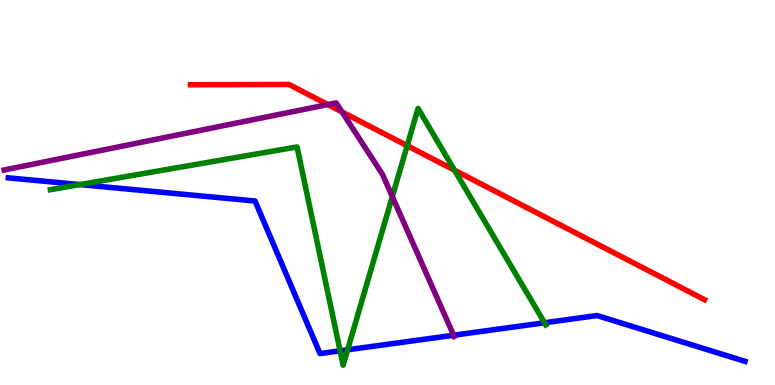[{'lines': ['blue', 'red'], 'intersections': []}, {'lines': ['green', 'red'], 'intersections': [{'x': 5.25, 'y': 6.22}, {'x': 5.86, 'y': 5.58}]}, {'lines': ['purple', 'red'], 'intersections': [{'x': 4.23, 'y': 7.28}, {'x': 4.41, 'y': 7.09}]}, {'lines': ['blue', 'green'], 'intersections': [{'x': 1.03, 'y': 5.21}, {'x': 4.39, 'y': 0.888}, {'x': 4.49, 'y': 0.915}, {'x': 7.03, 'y': 1.62}]}, {'lines': ['blue', 'purple'], 'intersections': [{'x': 5.85, 'y': 1.29}]}, {'lines': ['green', 'purple'], 'intersections': [{'x': 5.06, 'y': 4.89}]}]